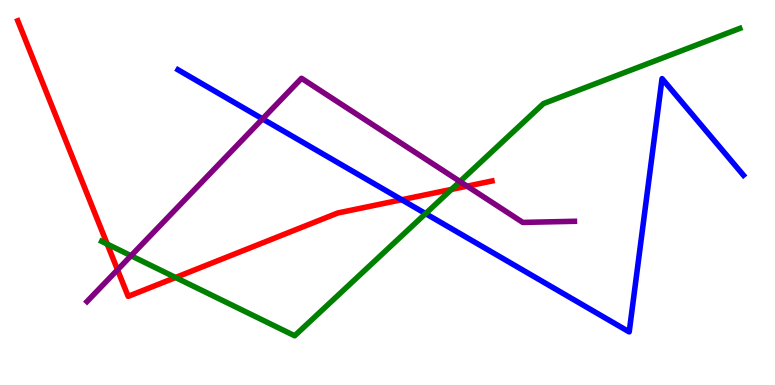[{'lines': ['blue', 'red'], 'intersections': [{'x': 5.18, 'y': 4.81}]}, {'lines': ['green', 'red'], 'intersections': [{'x': 1.38, 'y': 3.66}, {'x': 2.27, 'y': 2.79}, {'x': 5.83, 'y': 5.08}]}, {'lines': ['purple', 'red'], 'intersections': [{'x': 1.52, 'y': 2.99}, {'x': 6.03, 'y': 5.16}]}, {'lines': ['blue', 'green'], 'intersections': [{'x': 5.49, 'y': 4.45}]}, {'lines': ['blue', 'purple'], 'intersections': [{'x': 3.39, 'y': 6.91}]}, {'lines': ['green', 'purple'], 'intersections': [{'x': 1.69, 'y': 3.36}, {'x': 5.94, 'y': 5.29}]}]